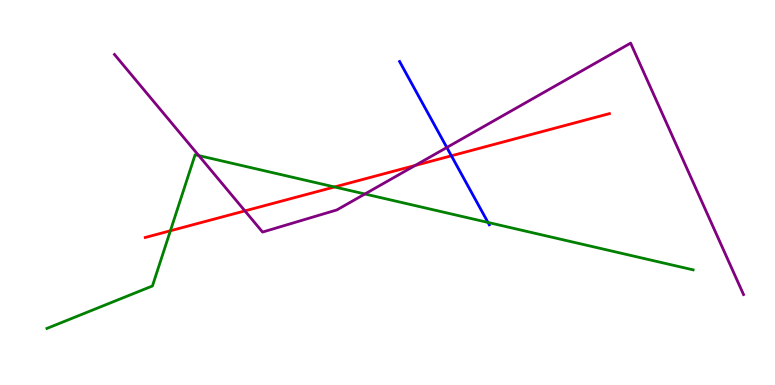[{'lines': ['blue', 'red'], 'intersections': [{'x': 5.82, 'y': 5.95}]}, {'lines': ['green', 'red'], 'intersections': [{'x': 2.2, 'y': 4.01}, {'x': 4.32, 'y': 5.14}]}, {'lines': ['purple', 'red'], 'intersections': [{'x': 3.16, 'y': 4.52}, {'x': 5.36, 'y': 5.7}]}, {'lines': ['blue', 'green'], 'intersections': [{'x': 6.3, 'y': 4.22}]}, {'lines': ['blue', 'purple'], 'intersections': [{'x': 5.77, 'y': 6.17}]}, {'lines': ['green', 'purple'], 'intersections': [{'x': 2.56, 'y': 5.96}, {'x': 4.71, 'y': 4.96}]}]